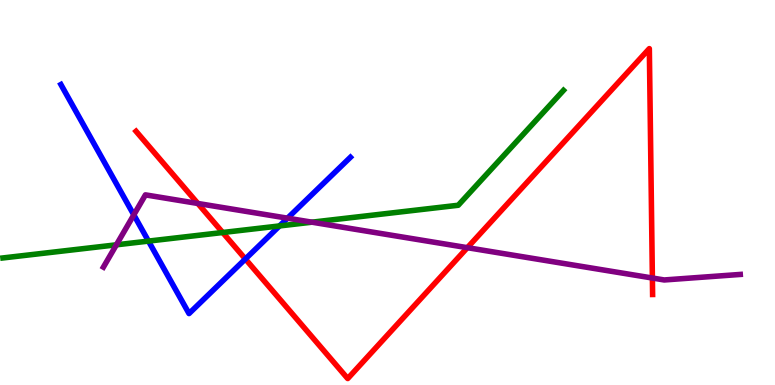[{'lines': ['blue', 'red'], 'intersections': [{'x': 3.17, 'y': 3.27}]}, {'lines': ['green', 'red'], 'intersections': [{'x': 2.87, 'y': 3.96}]}, {'lines': ['purple', 'red'], 'intersections': [{'x': 2.55, 'y': 4.72}, {'x': 6.03, 'y': 3.57}, {'x': 8.42, 'y': 2.78}]}, {'lines': ['blue', 'green'], 'intersections': [{'x': 1.92, 'y': 3.74}, {'x': 3.61, 'y': 4.13}]}, {'lines': ['blue', 'purple'], 'intersections': [{'x': 1.73, 'y': 4.42}, {'x': 3.71, 'y': 4.33}]}, {'lines': ['green', 'purple'], 'intersections': [{'x': 1.5, 'y': 3.64}, {'x': 4.03, 'y': 4.23}]}]